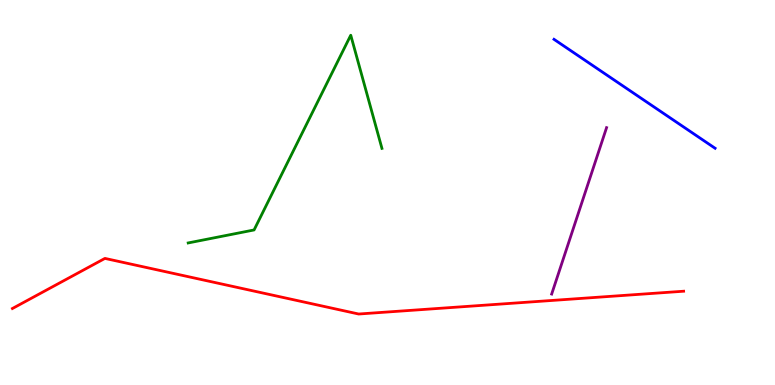[{'lines': ['blue', 'red'], 'intersections': []}, {'lines': ['green', 'red'], 'intersections': []}, {'lines': ['purple', 'red'], 'intersections': []}, {'lines': ['blue', 'green'], 'intersections': []}, {'lines': ['blue', 'purple'], 'intersections': []}, {'lines': ['green', 'purple'], 'intersections': []}]